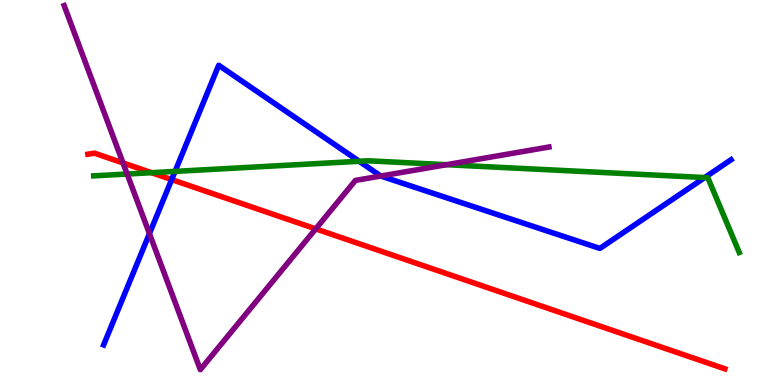[{'lines': ['blue', 'red'], 'intersections': [{'x': 2.22, 'y': 5.34}]}, {'lines': ['green', 'red'], 'intersections': [{'x': 1.95, 'y': 5.51}]}, {'lines': ['purple', 'red'], 'intersections': [{'x': 1.59, 'y': 5.77}, {'x': 4.07, 'y': 4.06}]}, {'lines': ['blue', 'green'], 'intersections': [{'x': 2.26, 'y': 5.55}, {'x': 4.63, 'y': 5.81}, {'x': 9.09, 'y': 5.39}]}, {'lines': ['blue', 'purple'], 'intersections': [{'x': 1.93, 'y': 3.93}, {'x': 4.91, 'y': 5.43}]}, {'lines': ['green', 'purple'], 'intersections': [{'x': 1.64, 'y': 5.48}, {'x': 5.76, 'y': 5.72}]}]